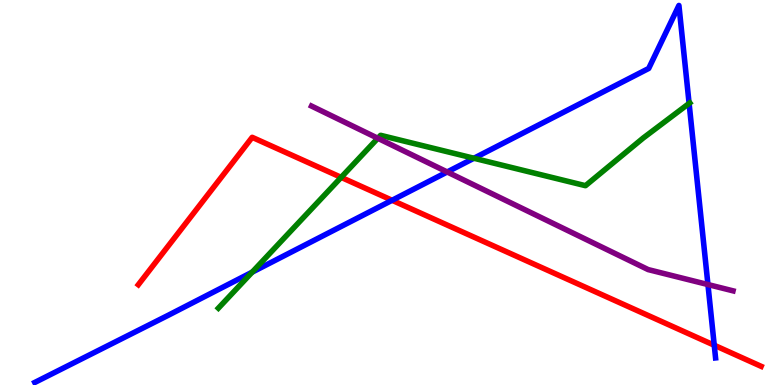[{'lines': ['blue', 'red'], 'intersections': [{'x': 5.06, 'y': 4.8}, {'x': 9.22, 'y': 1.03}]}, {'lines': ['green', 'red'], 'intersections': [{'x': 4.4, 'y': 5.39}]}, {'lines': ['purple', 'red'], 'intersections': []}, {'lines': ['blue', 'green'], 'intersections': [{'x': 3.25, 'y': 2.93}, {'x': 6.11, 'y': 5.89}, {'x': 8.89, 'y': 7.31}]}, {'lines': ['blue', 'purple'], 'intersections': [{'x': 5.77, 'y': 5.53}, {'x': 9.13, 'y': 2.61}]}, {'lines': ['green', 'purple'], 'intersections': [{'x': 4.88, 'y': 6.41}]}]